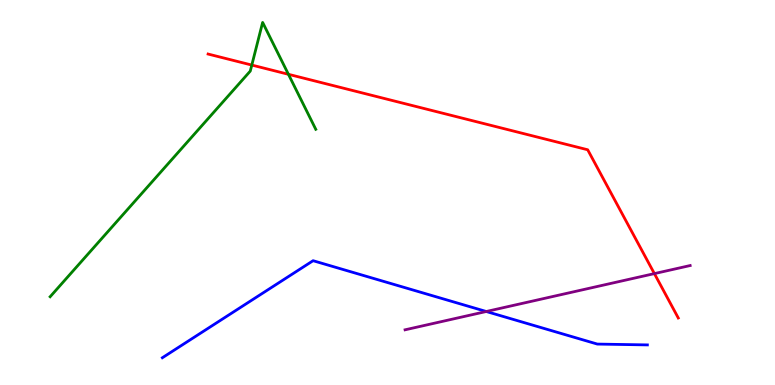[{'lines': ['blue', 'red'], 'intersections': []}, {'lines': ['green', 'red'], 'intersections': [{'x': 3.25, 'y': 8.31}, {'x': 3.72, 'y': 8.07}]}, {'lines': ['purple', 'red'], 'intersections': [{'x': 8.44, 'y': 2.89}]}, {'lines': ['blue', 'green'], 'intersections': []}, {'lines': ['blue', 'purple'], 'intersections': [{'x': 6.27, 'y': 1.91}]}, {'lines': ['green', 'purple'], 'intersections': []}]